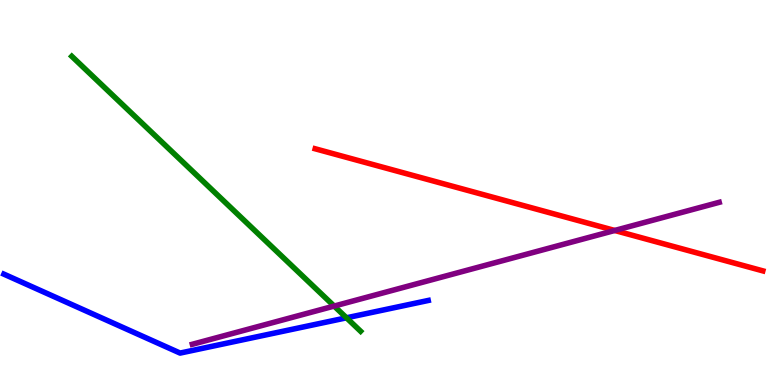[{'lines': ['blue', 'red'], 'intersections': []}, {'lines': ['green', 'red'], 'intersections': []}, {'lines': ['purple', 'red'], 'intersections': [{'x': 7.93, 'y': 4.01}]}, {'lines': ['blue', 'green'], 'intersections': [{'x': 4.47, 'y': 1.75}]}, {'lines': ['blue', 'purple'], 'intersections': []}, {'lines': ['green', 'purple'], 'intersections': [{'x': 4.31, 'y': 2.05}]}]